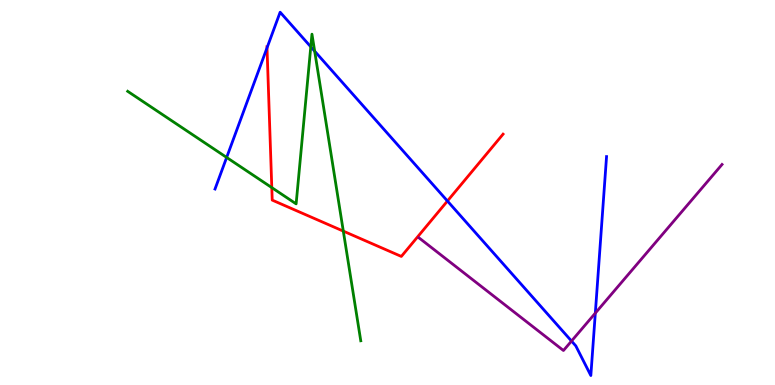[{'lines': ['blue', 'red'], 'intersections': [{'x': 3.45, 'y': 8.76}, {'x': 5.77, 'y': 4.78}]}, {'lines': ['green', 'red'], 'intersections': [{'x': 3.51, 'y': 5.13}, {'x': 4.43, 'y': 4.0}]}, {'lines': ['purple', 'red'], 'intersections': []}, {'lines': ['blue', 'green'], 'intersections': [{'x': 2.92, 'y': 5.91}, {'x': 4.01, 'y': 8.78}, {'x': 4.06, 'y': 8.67}]}, {'lines': ['blue', 'purple'], 'intersections': [{'x': 7.37, 'y': 1.14}, {'x': 7.68, 'y': 1.87}]}, {'lines': ['green', 'purple'], 'intersections': []}]